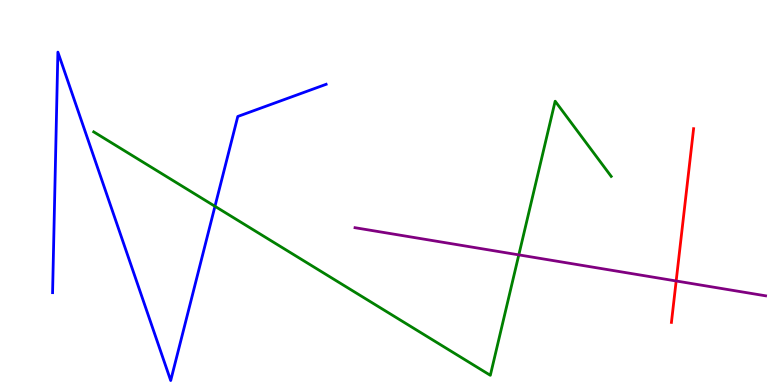[{'lines': ['blue', 'red'], 'intersections': []}, {'lines': ['green', 'red'], 'intersections': []}, {'lines': ['purple', 'red'], 'intersections': [{'x': 8.72, 'y': 2.7}]}, {'lines': ['blue', 'green'], 'intersections': [{'x': 2.77, 'y': 4.64}]}, {'lines': ['blue', 'purple'], 'intersections': []}, {'lines': ['green', 'purple'], 'intersections': [{'x': 6.69, 'y': 3.38}]}]